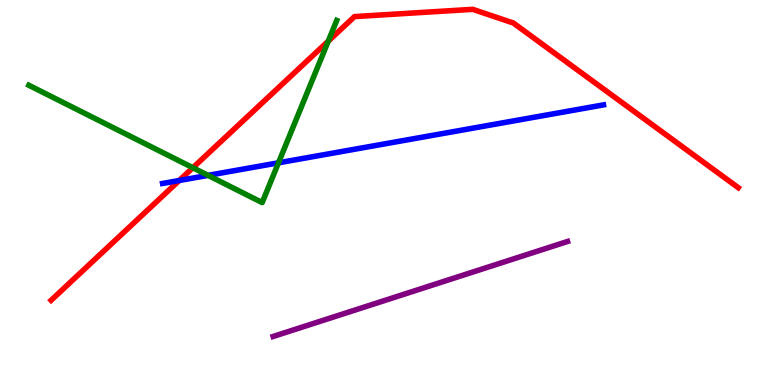[{'lines': ['blue', 'red'], 'intersections': [{'x': 2.31, 'y': 5.31}]}, {'lines': ['green', 'red'], 'intersections': [{'x': 2.49, 'y': 5.64}, {'x': 4.24, 'y': 8.93}]}, {'lines': ['purple', 'red'], 'intersections': []}, {'lines': ['blue', 'green'], 'intersections': [{'x': 2.68, 'y': 5.45}, {'x': 3.59, 'y': 5.77}]}, {'lines': ['blue', 'purple'], 'intersections': []}, {'lines': ['green', 'purple'], 'intersections': []}]